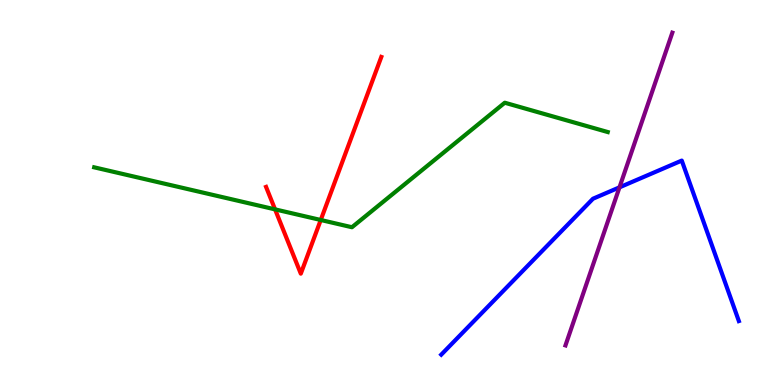[{'lines': ['blue', 'red'], 'intersections': []}, {'lines': ['green', 'red'], 'intersections': [{'x': 3.55, 'y': 4.56}, {'x': 4.14, 'y': 4.29}]}, {'lines': ['purple', 'red'], 'intersections': []}, {'lines': ['blue', 'green'], 'intersections': []}, {'lines': ['blue', 'purple'], 'intersections': [{'x': 7.99, 'y': 5.13}]}, {'lines': ['green', 'purple'], 'intersections': []}]